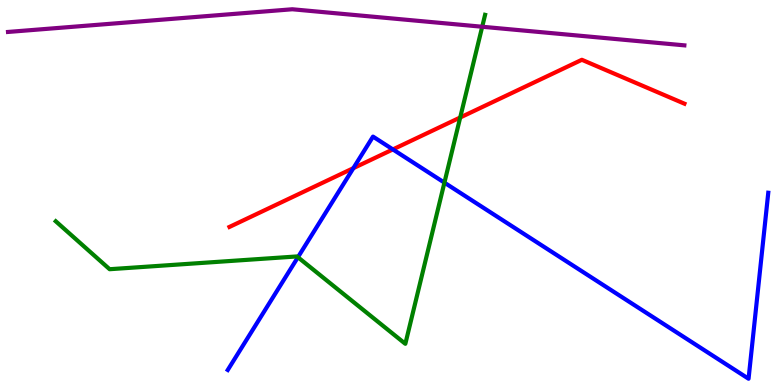[{'lines': ['blue', 'red'], 'intersections': [{'x': 4.56, 'y': 5.63}, {'x': 5.07, 'y': 6.12}]}, {'lines': ['green', 'red'], 'intersections': [{'x': 5.94, 'y': 6.95}]}, {'lines': ['purple', 'red'], 'intersections': []}, {'lines': ['blue', 'green'], 'intersections': [{'x': 3.84, 'y': 3.32}, {'x': 5.73, 'y': 5.26}]}, {'lines': ['blue', 'purple'], 'intersections': []}, {'lines': ['green', 'purple'], 'intersections': [{'x': 6.22, 'y': 9.31}]}]